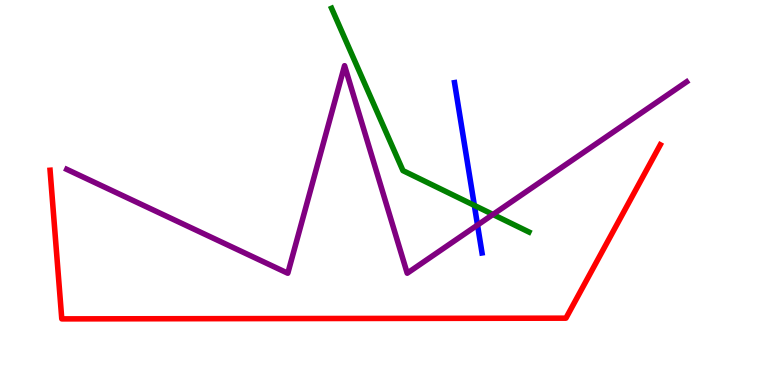[{'lines': ['blue', 'red'], 'intersections': []}, {'lines': ['green', 'red'], 'intersections': []}, {'lines': ['purple', 'red'], 'intersections': []}, {'lines': ['blue', 'green'], 'intersections': [{'x': 6.12, 'y': 4.66}]}, {'lines': ['blue', 'purple'], 'intersections': [{'x': 6.16, 'y': 4.15}]}, {'lines': ['green', 'purple'], 'intersections': [{'x': 6.36, 'y': 4.43}]}]